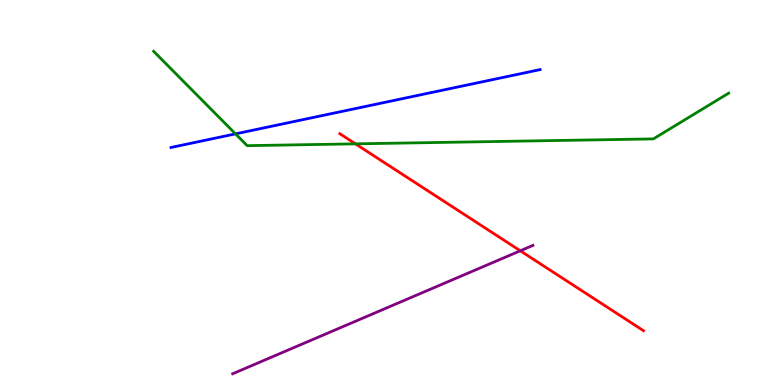[{'lines': ['blue', 'red'], 'intersections': []}, {'lines': ['green', 'red'], 'intersections': [{'x': 4.59, 'y': 6.26}]}, {'lines': ['purple', 'red'], 'intersections': [{'x': 6.71, 'y': 3.49}]}, {'lines': ['blue', 'green'], 'intersections': [{'x': 3.04, 'y': 6.52}]}, {'lines': ['blue', 'purple'], 'intersections': []}, {'lines': ['green', 'purple'], 'intersections': []}]